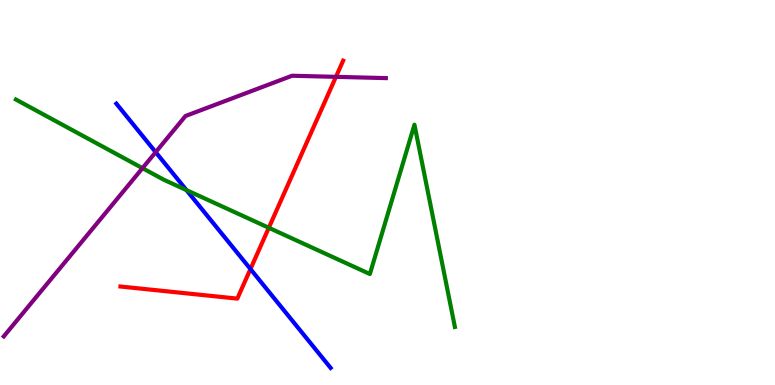[{'lines': ['blue', 'red'], 'intersections': [{'x': 3.23, 'y': 3.01}]}, {'lines': ['green', 'red'], 'intersections': [{'x': 3.47, 'y': 4.08}]}, {'lines': ['purple', 'red'], 'intersections': [{'x': 4.33, 'y': 8.0}]}, {'lines': ['blue', 'green'], 'intersections': [{'x': 2.41, 'y': 5.06}]}, {'lines': ['blue', 'purple'], 'intersections': [{'x': 2.01, 'y': 6.05}]}, {'lines': ['green', 'purple'], 'intersections': [{'x': 1.84, 'y': 5.63}]}]